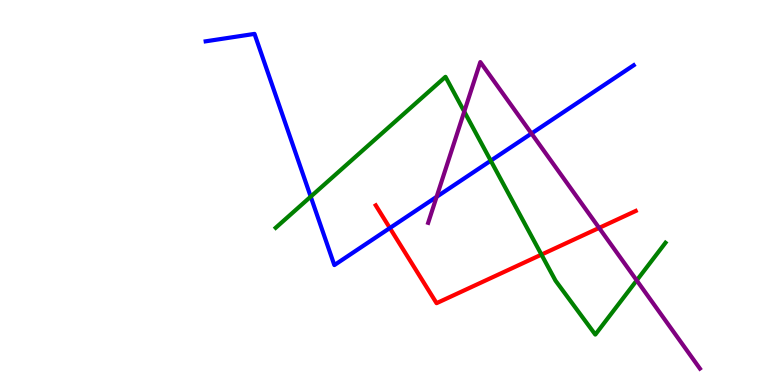[{'lines': ['blue', 'red'], 'intersections': [{'x': 5.03, 'y': 4.08}]}, {'lines': ['green', 'red'], 'intersections': [{'x': 6.99, 'y': 3.39}]}, {'lines': ['purple', 'red'], 'intersections': [{'x': 7.73, 'y': 4.08}]}, {'lines': ['blue', 'green'], 'intersections': [{'x': 4.01, 'y': 4.89}, {'x': 6.33, 'y': 5.83}]}, {'lines': ['blue', 'purple'], 'intersections': [{'x': 5.63, 'y': 4.89}, {'x': 6.86, 'y': 6.53}]}, {'lines': ['green', 'purple'], 'intersections': [{'x': 5.99, 'y': 7.1}, {'x': 8.22, 'y': 2.72}]}]